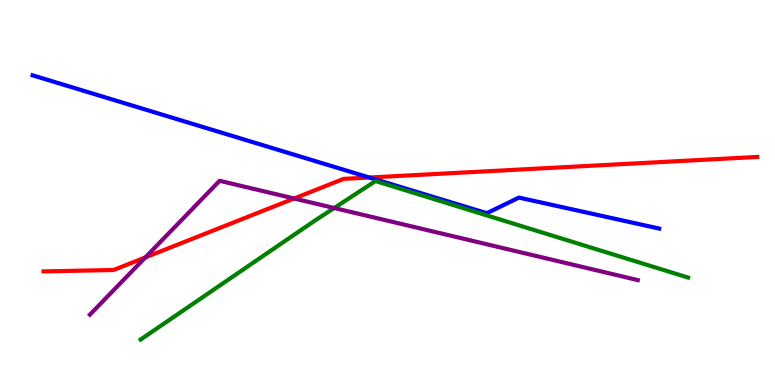[{'lines': ['blue', 'red'], 'intersections': [{'x': 4.77, 'y': 5.39}]}, {'lines': ['green', 'red'], 'intersections': []}, {'lines': ['purple', 'red'], 'intersections': [{'x': 1.88, 'y': 3.31}, {'x': 3.8, 'y': 4.84}]}, {'lines': ['blue', 'green'], 'intersections': []}, {'lines': ['blue', 'purple'], 'intersections': []}, {'lines': ['green', 'purple'], 'intersections': [{'x': 4.31, 'y': 4.6}]}]